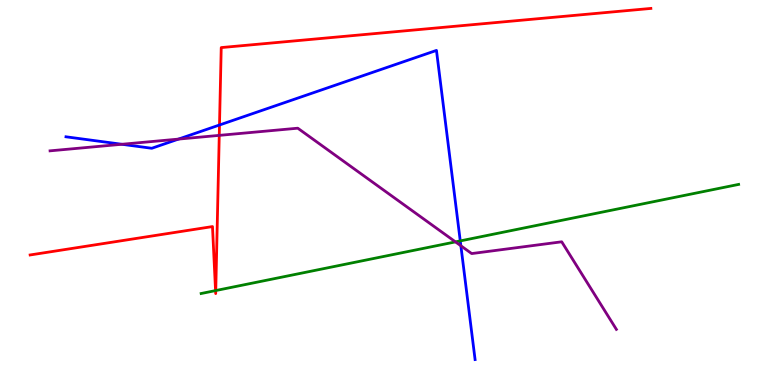[{'lines': ['blue', 'red'], 'intersections': [{'x': 2.83, 'y': 6.75}]}, {'lines': ['green', 'red'], 'intersections': [{'x': 2.78, 'y': 2.45}, {'x': 2.78, 'y': 2.45}]}, {'lines': ['purple', 'red'], 'intersections': [{'x': 2.83, 'y': 6.48}]}, {'lines': ['blue', 'green'], 'intersections': [{'x': 5.94, 'y': 3.74}]}, {'lines': ['blue', 'purple'], 'intersections': [{'x': 1.57, 'y': 6.25}, {'x': 2.3, 'y': 6.39}, {'x': 5.95, 'y': 3.62}]}, {'lines': ['green', 'purple'], 'intersections': [{'x': 5.88, 'y': 3.72}]}]